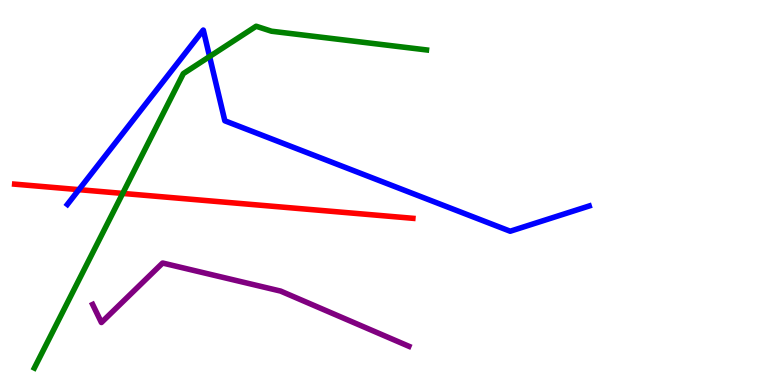[{'lines': ['blue', 'red'], 'intersections': [{'x': 1.02, 'y': 5.07}]}, {'lines': ['green', 'red'], 'intersections': [{'x': 1.58, 'y': 4.98}]}, {'lines': ['purple', 'red'], 'intersections': []}, {'lines': ['blue', 'green'], 'intersections': [{'x': 2.7, 'y': 8.53}]}, {'lines': ['blue', 'purple'], 'intersections': []}, {'lines': ['green', 'purple'], 'intersections': []}]